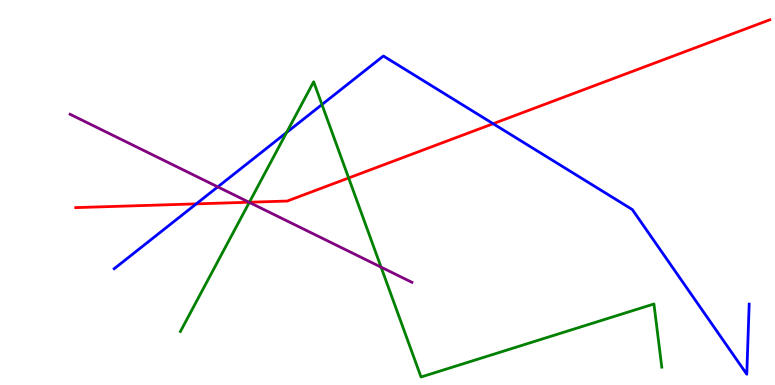[{'lines': ['blue', 'red'], 'intersections': [{'x': 2.53, 'y': 4.7}, {'x': 6.36, 'y': 6.79}]}, {'lines': ['green', 'red'], 'intersections': [{'x': 3.22, 'y': 4.75}, {'x': 4.5, 'y': 5.38}]}, {'lines': ['purple', 'red'], 'intersections': [{'x': 3.21, 'y': 4.75}]}, {'lines': ['blue', 'green'], 'intersections': [{'x': 3.7, 'y': 6.56}, {'x': 4.15, 'y': 7.28}]}, {'lines': ['blue', 'purple'], 'intersections': [{'x': 2.81, 'y': 5.15}]}, {'lines': ['green', 'purple'], 'intersections': [{'x': 3.22, 'y': 4.74}, {'x': 4.92, 'y': 3.06}]}]